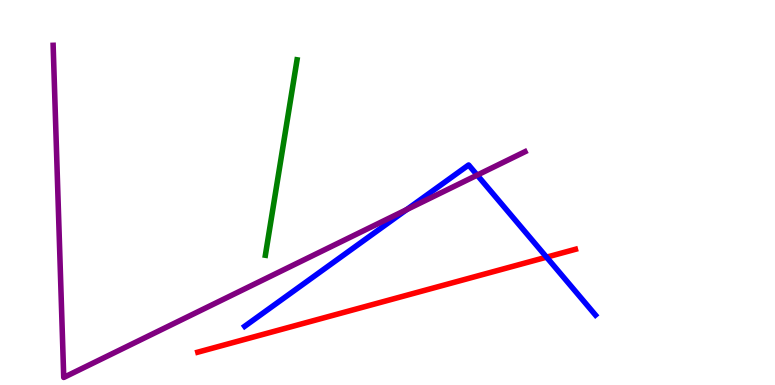[{'lines': ['blue', 'red'], 'intersections': [{'x': 7.05, 'y': 3.32}]}, {'lines': ['green', 'red'], 'intersections': []}, {'lines': ['purple', 'red'], 'intersections': []}, {'lines': ['blue', 'green'], 'intersections': []}, {'lines': ['blue', 'purple'], 'intersections': [{'x': 5.25, 'y': 4.55}, {'x': 6.16, 'y': 5.45}]}, {'lines': ['green', 'purple'], 'intersections': []}]